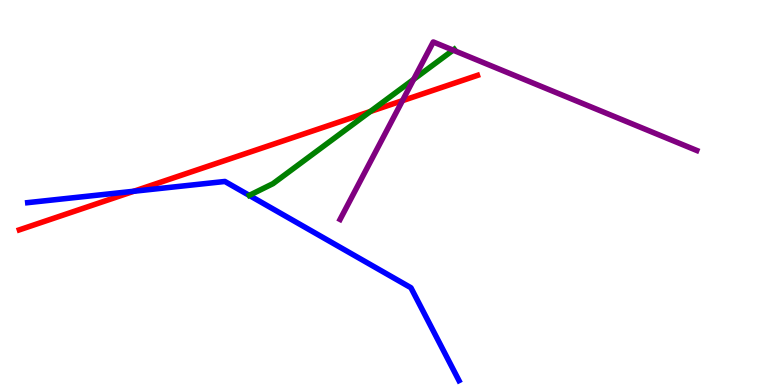[{'lines': ['blue', 'red'], 'intersections': [{'x': 1.73, 'y': 5.03}]}, {'lines': ['green', 'red'], 'intersections': [{'x': 4.78, 'y': 7.1}]}, {'lines': ['purple', 'red'], 'intersections': [{'x': 5.19, 'y': 7.39}]}, {'lines': ['blue', 'green'], 'intersections': []}, {'lines': ['blue', 'purple'], 'intersections': []}, {'lines': ['green', 'purple'], 'intersections': [{'x': 5.34, 'y': 7.94}, {'x': 5.85, 'y': 8.7}]}]